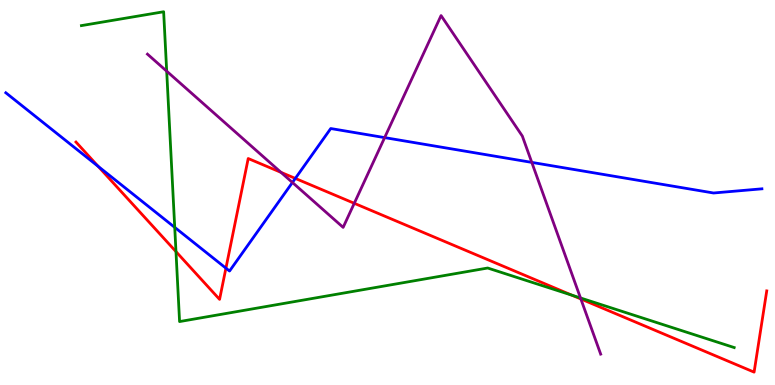[{'lines': ['blue', 'red'], 'intersections': [{'x': 1.27, 'y': 5.68}, {'x': 2.92, 'y': 3.03}, {'x': 3.81, 'y': 5.37}]}, {'lines': ['green', 'red'], 'intersections': [{'x': 2.27, 'y': 3.46}, {'x': 7.38, 'y': 2.33}]}, {'lines': ['purple', 'red'], 'intersections': [{'x': 3.63, 'y': 5.52}, {'x': 4.57, 'y': 4.72}, {'x': 7.49, 'y': 2.23}]}, {'lines': ['blue', 'green'], 'intersections': [{'x': 2.25, 'y': 4.09}]}, {'lines': ['blue', 'purple'], 'intersections': [{'x': 3.77, 'y': 5.26}, {'x': 4.96, 'y': 6.43}, {'x': 6.86, 'y': 5.78}]}, {'lines': ['green', 'purple'], 'intersections': [{'x': 2.15, 'y': 8.15}, {'x': 7.49, 'y': 2.26}]}]